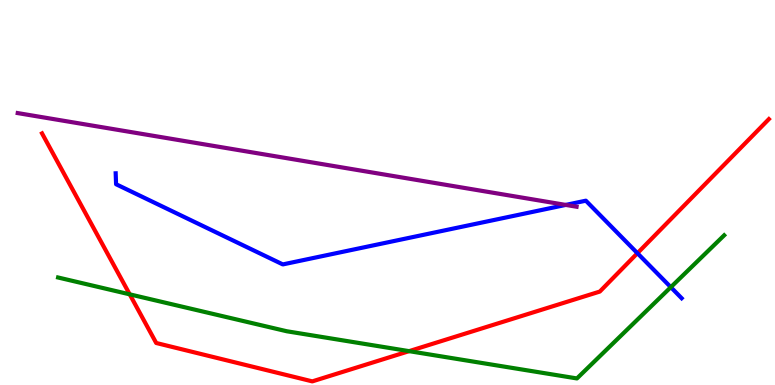[{'lines': ['blue', 'red'], 'intersections': [{'x': 8.22, 'y': 3.42}]}, {'lines': ['green', 'red'], 'intersections': [{'x': 1.67, 'y': 2.35}, {'x': 5.28, 'y': 0.879}]}, {'lines': ['purple', 'red'], 'intersections': []}, {'lines': ['blue', 'green'], 'intersections': [{'x': 8.66, 'y': 2.54}]}, {'lines': ['blue', 'purple'], 'intersections': [{'x': 7.3, 'y': 4.68}]}, {'lines': ['green', 'purple'], 'intersections': []}]